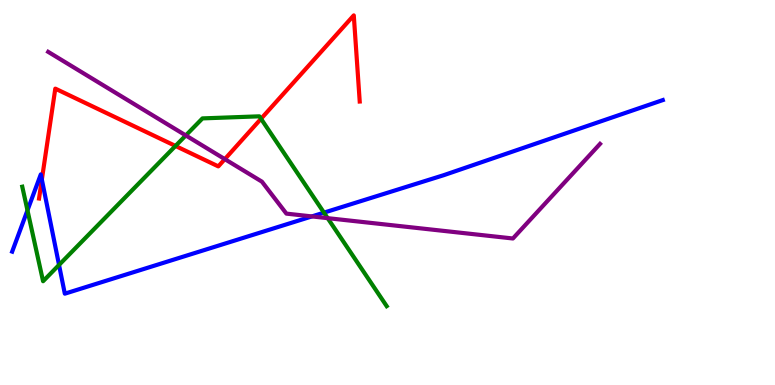[{'lines': ['blue', 'red'], 'intersections': [{'x': 0.54, 'y': 5.34}]}, {'lines': ['green', 'red'], 'intersections': [{'x': 2.26, 'y': 6.21}, {'x': 3.37, 'y': 6.91}]}, {'lines': ['purple', 'red'], 'intersections': [{'x': 2.9, 'y': 5.87}]}, {'lines': ['blue', 'green'], 'intersections': [{'x': 0.355, 'y': 4.54}, {'x': 0.762, 'y': 3.12}, {'x': 4.18, 'y': 4.48}]}, {'lines': ['blue', 'purple'], 'intersections': [{'x': 4.02, 'y': 4.38}]}, {'lines': ['green', 'purple'], 'intersections': [{'x': 2.4, 'y': 6.48}, {'x': 4.23, 'y': 4.33}]}]